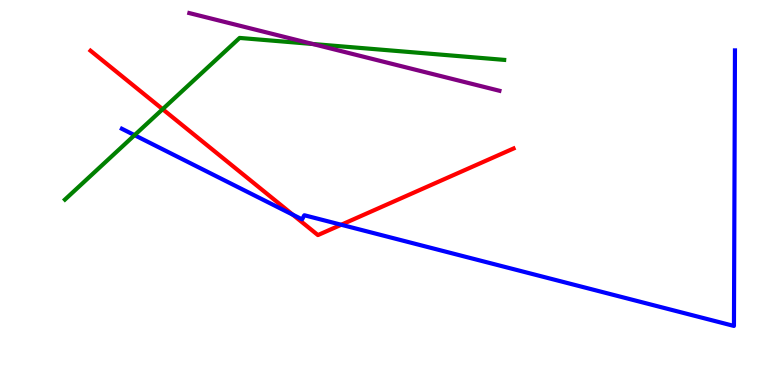[{'lines': ['blue', 'red'], 'intersections': [{'x': 3.78, 'y': 4.42}, {'x': 4.4, 'y': 4.16}]}, {'lines': ['green', 'red'], 'intersections': [{'x': 2.1, 'y': 7.16}]}, {'lines': ['purple', 'red'], 'intersections': []}, {'lines': ['blue', 'green'], 'intersections': [{'x': 1.74, 'y': 6.49}]}, {'lines': ['blue', 'purple'], 'intersections': []}, {'lines': ['green', 'purple'], 'intersections': [{'x': 4.03, 'y': 8.86}]}]